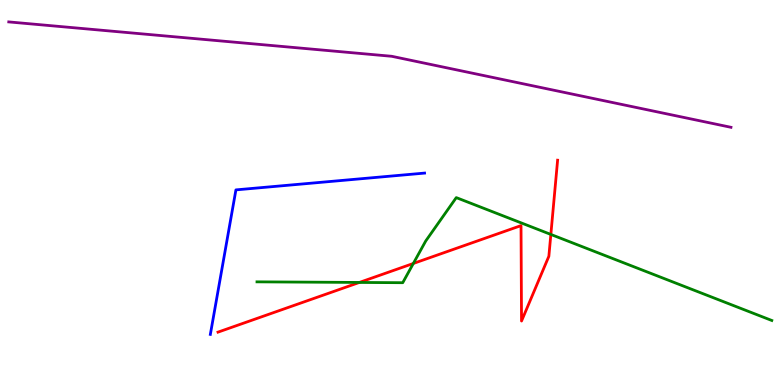[{'lines': ['blue', 'red'], 'intersections': []}, {'lines': ['green', 'red'], 'intersections': [{'x': 4.64, 'y': 2.66}, {'x': 5.33, 'y': 3.16}, {'x': 7.11, 'y': 3.91}]}, {'lines': ['purple', 'red'], 'intersections': []}, {'lines': ['blue', 'green'], 'intersections': []}, {'lines': ['blue', 'purple'], 'intersections': []}, {'lines': ['green', 'purple'], 'intersections': []}]